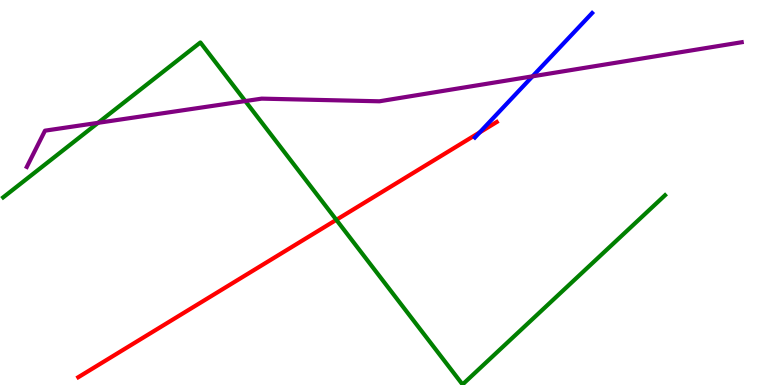[{'lines': ['blue', 'red'], 'intersections': [{'x': 6.19, 'y': 6.56}]}, {'lines': ['green', 'red'], 'intersections': [{'x': 4.34, 'y': 4.29}]}, {'lines': ['purple', 'red'], 'intersections': []}, {'lines': ['blue', 'green'], 'intersections': []}, {'lines': ['blue', 'purple'], 'intersections': [{'x': 6.87, 'y': 8.02}]}, {'lines': ['green', 'purple'], 'intersections': [{'x': 1.27, 'y': 6.81}, {'x': 3.17, 'y': 7.38}]}]